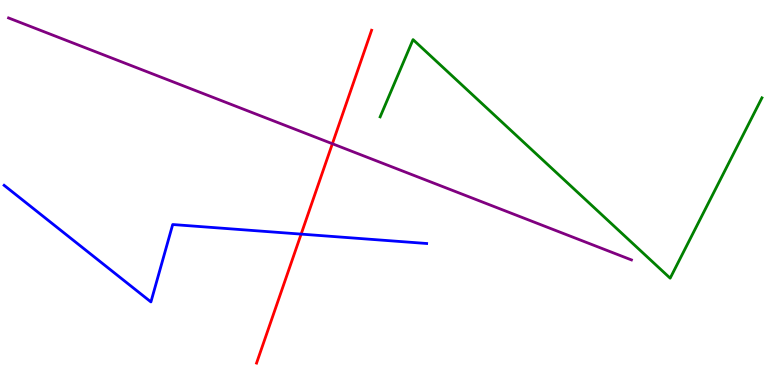[{'lines': ['blue', 'red'], 'intersections': [{'x': 3.89, 'y': 3.92}]}, {'lines': ['green', 'red'], 'intersections': []}, {'lines': ['purple', 'red'], 'intersections': [{'x': 4.29, 'y': 6.27}]}, {'lines': ['blue', 'green'], 'intersections': []}, {'lines': ['blue', 'purple'], 'intersections': []}, {'lines': ['green', 'purple'], 'intersections': []}]